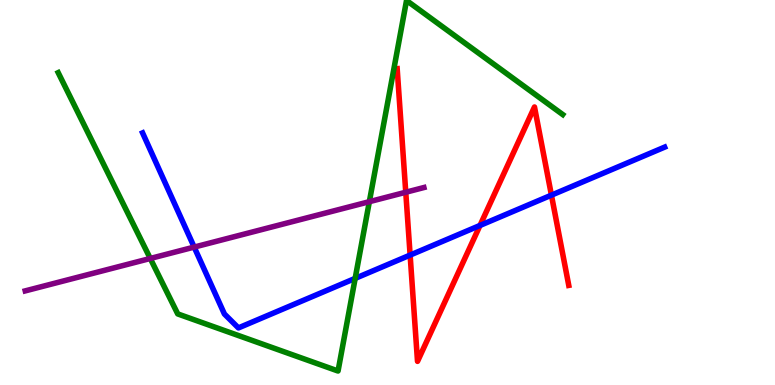[{'lines': ['blue', 'red'], 'intersections': [{'x': 5.29, 'y': 3.37}, {'x': 6.19, 'y': 4.14}, {'x': 7.12, 'y': 4.93}]}, {'lines': ['green', 'red'], 'intersections': []}, {'lines': ['purple', 'red'], 'intersections': [{'x': 5.24, 'y': 5.01}]}, {'lines': ['blue', 'green'], 'intersections': [{'x': 4.58, 'y': 2.77}]}, {'lines': ['blue', 'purple'], 'intersections': [{'x': 2.51, 'y': 3.58}]}, {'lines': ['green', 'purple'], 'intersections': [{'x': 1.94, 'y': 3.29}, {'x': 4.77, 'y': 4.76}]}]